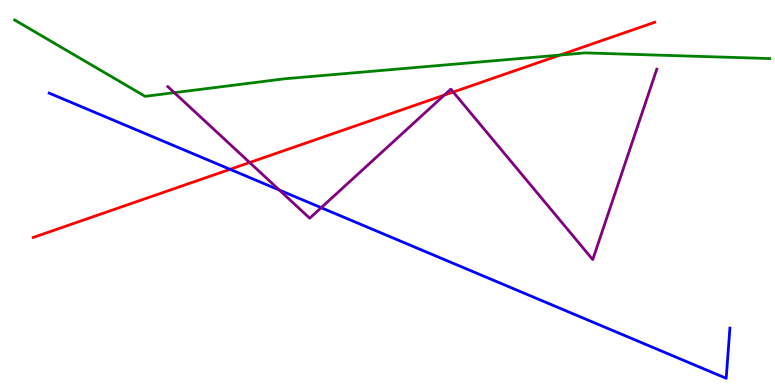[{'lines': ['blue', 'red'], 'intersections': [{'x': 2.97, 'y': 5.6}]}, {'lines': ['green', 'red'], 'intersections': [{'x': 7.23, 'y': 8.57}]}, {'lines': ['purple', 'red'], 'intersections': [{'x': 3.22, 'y': 5.78}, {'x': 5.73, 'y': 7.53}, {'x': 5.85, 'y': 7.61}]}, {'lines': ['blue', 'green'], 'intersections': []}, {'lines': ['blue', 'purple'], 'intersections': [{'x': 3.6, 'y': 5.06}, {'x': 4.14, 'y': 4.61}]}, {'lines': ['green', 'purple'], 'intersections': [{'x': 2.25, 'y': 7.59}]}]